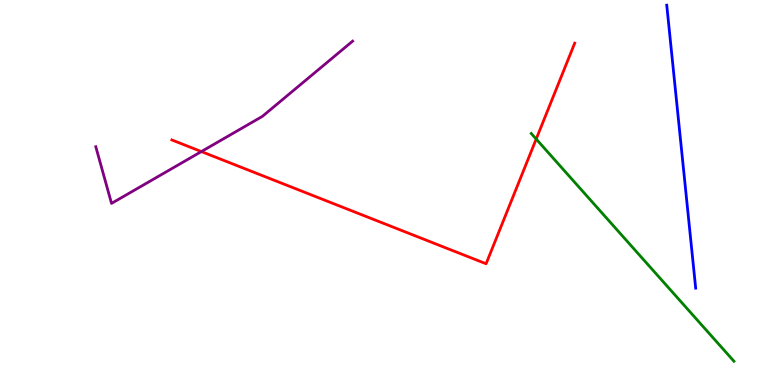[{'lines': ['blue', 'red'], 'intersections': []}, {'lines': ['green', 'red'], 'intersections': [{'x': 6.92, 'y': 6.39}]}, {'lines': ['purple', 'red'], 'intersections': [{'x': 2.6, 'y': 6.06}]}, {'lines': ['blue', 'green'], 'intersections': []}, {'lines': ['blue', 'purple'], 'intersections': []}, {'lines': ['green', 'purple'], 'intersections': []}]